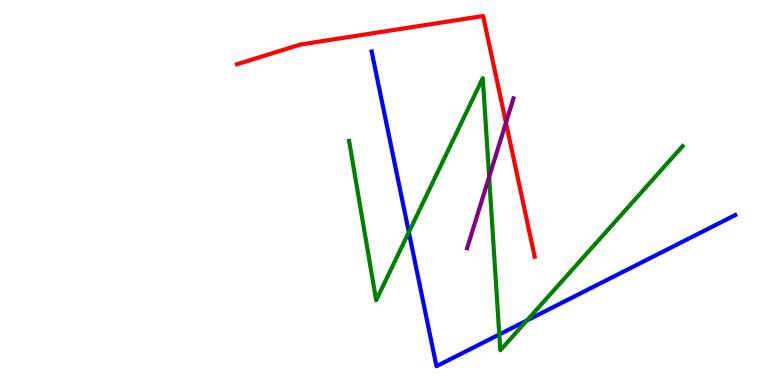[{'lines': ['blue', 'red'], 'intersections': []}, {'lines': ['green', 'red'], 'intersections': []}, {'lines': ['purple', 'red'], 'intersections': [{'x': 6.53, 'y': 6.81}]}, {'lines': ['blue', 'green'], 'intersections': [{'x': 5.28, 'y': 3.97}, {'x': 6.44, 'y': 1.31}, {'x': 6.8, 'y': 1.68}]}, {'lines': ['blue', 'purple'], 'intersections': []}, {'lines': ['green', 'purple'], 'intersections': [{'x': 6.31, 'y': 5.4}]}]